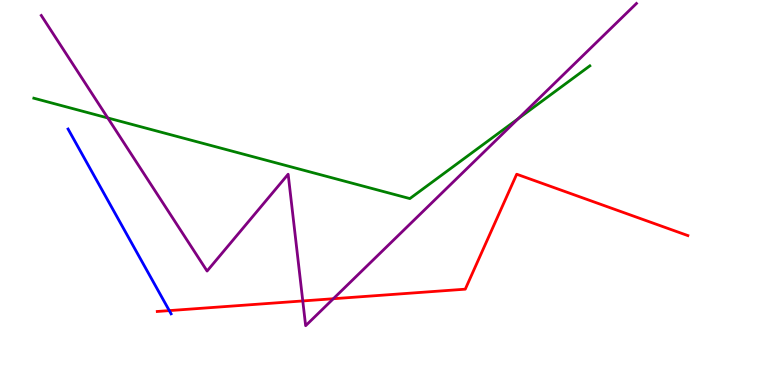[{'lines': ['blue', 'red'], 'intersections': [{'x': 2.18, 'y': 1.93}]}, {'lines': ['green', 'red'], 'intersections': []}, {'lines': ['purple', 'red'], 'intersections': [{'x': 3.91, 'y': 2.18}, {'x': 4.3, 'y': 2.24}]}, {'lines': ['blue', 'green'], 'intersections': []}, {'lines': ['blue', 'purple'], 'intersections': []}, {'lines': ['green', 'purple'], 'intersections': [{'x': 1.39, 'y': 6.94}, {'x': 6.69, 'y': 6.92}]}]